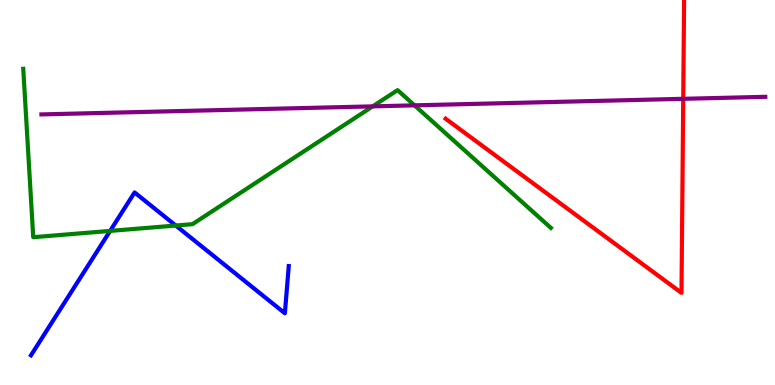[{'lines': ['blue', 'red'], 'intersections': []}, {'lines': ['green', 'red'], 'intersections': []}, {'lines': ['purple', 'red'], 'intersections': [{'x': 8.82, 'y': 7.43}]}, {'lines': ['blue', 'green'], 'intersections': [{'x': 1.42, 'y': 4.0}, {'x': 2.27, 'y': 4.14}]}, {'lines': ['blue', 'purple'], 'intersections': []}, {'lines': ['green', 'purple'], 'intersections': [{'x': 4.81, 'y': 7.24}, {'x': 5.35, 'y': 7.26}]}]